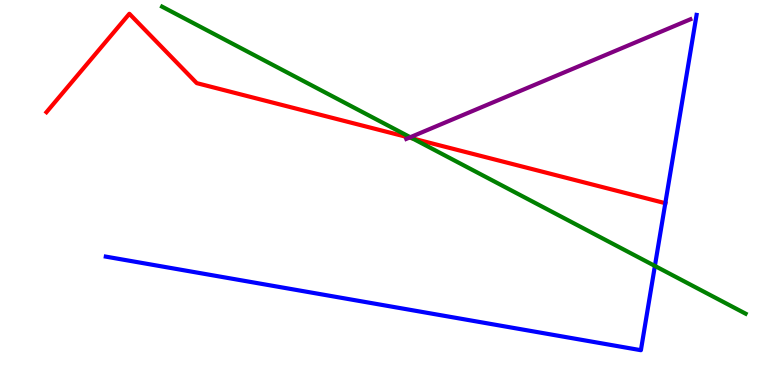[{'lines': ['blue', 'red'], 'intersections': [{'x': 8.58, 'y': 4.72}]}, {'lines': ['green', 'red'], 'intersections': [{'x': 5.32, 'y': 6.4}]}, {'lines': ['purple', 'red'], 'intersections': [{'x': 5.28, 'y': 6.43}]}, {'lines': ['blue', 'green'], 'intersections': [{'x': 8.45, 'y': 3.09}]}, {'lines': ['blue', 'purple'], 'intersections': []}, {'lines': ['green', 'purple'], 'intersections': [{'x': 5.29, 'y': 6.44}]}]